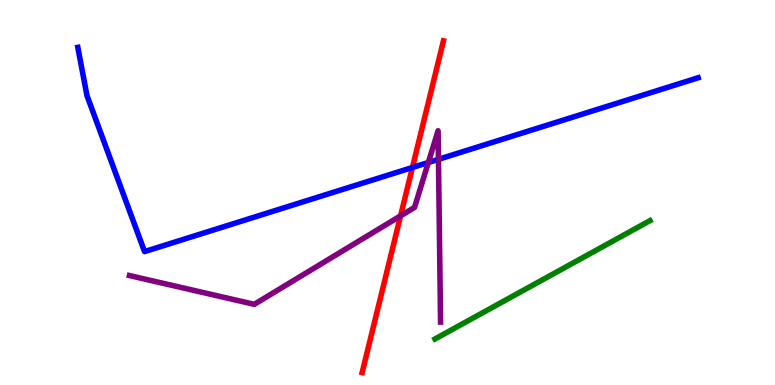[{'lines': ['blue', 'red'], 'intersections': [{'x': 5.32, 'y': 5.65}]}, {'lines': ['green', 'red'], 'intersections': []}, {'lines': ['purple', 'red'], 'intersections': [{'x': 5.17, 'y': 4.39}]}, {'lines': ['blue', 'green'], 'intersections': []}, {'lines': ['blue', 'purple'], 'intersections': [{'x': 5.53, 'y': 5.78}, {'x': 5.66, 'y': 5.86}]}, {'lines': ['green', 'purple'], 'intersections': []}]